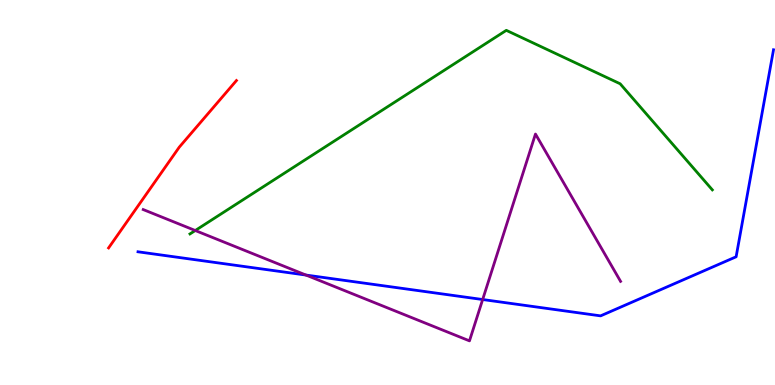[{'lines': ['blue', 'red'], 'intersections': []}, {'lines': ['green', 'red'], 'intersections': []}, {'lines': ['purple', 'red'], 'intersections': []}, {'lines': ['blue', 'green'], 'intersections': []}, {'lines': ['blue', 'purple'], 'intersections': [{'x': 3.95, 'y': 2.86}, {'x': 6.23, 'y': 2.22}]}, {'lines': ['green', 'purple'], 'intersections': [{'x': 2.52, 'y': 4.01}]}]